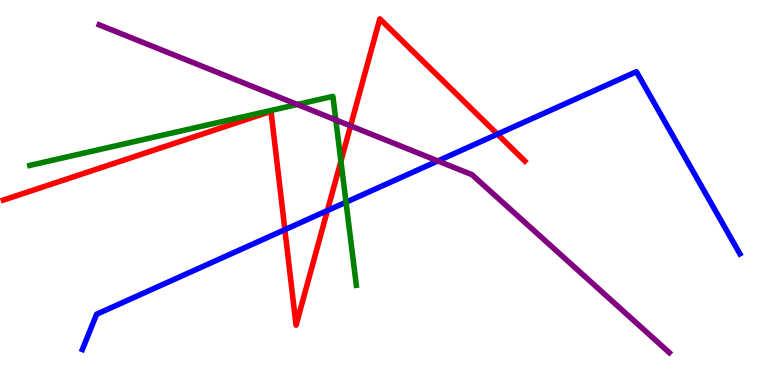[{'lines': ['blue', 'red'], 'intersections': [{'x': 3.68, 'y': 4.03}, {'x': 4.22, 'y': 4.53}, {'x': 6.42, 'y': 6.52}]}, {'lines': ['green', 'red'], 'intersections': [{'x': 4.4, 'y': 5.81}]}, {'lines': ['purple', 'red'], 'intersections': [{'x': 4.52, 'y': 6.73}]}, {'lines': ['blue', 'green'], 'intersections': [{'x': 4.46, 'y': 4.75}]}, {'lines': ['blue', 'purple'], 'intersections': [{'x': 5.65, 'y': 5.82}]}, {'lines': ['green', 'purple'], 'intersections': [{'x': 3.84, 'y': 7.29}, {'x': 4.33, 'y': 6.88}]}]